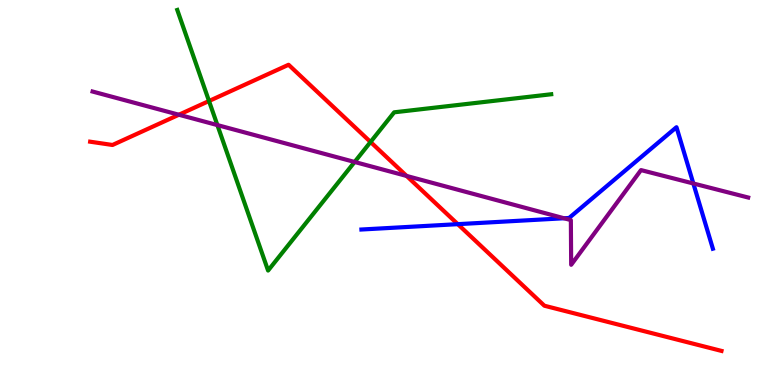[{'lines': ['blue', 'red'], 'intersections': [{'x': 5.91, 'y': 4.18}]}, {'lines': ['green', 'red'], 'intersections': [{'x': 2.7, 'y': 7.38}, {'x': 4.78, 'y': 6.31}]}, {'lines': ['purple', 'red'], 'intersections': [{'x': 2.31, 'y': 7.02}, {'x': 5.25, 'y': 5.43}]}, {'lines': ['blue', 'green'], 'intersections': []}, {'lines': ['blue', 'purple'], 'intersections': [{'x': 7.28, 'y': 4.33}, {'x': 8.95, 'y': 5.23}]}, {'lines': ['green', 'purple'], 'intersections': [{'x': 2.81, 'y': 6.75}, {'x': 4.58, 'y': 5.79}]}]